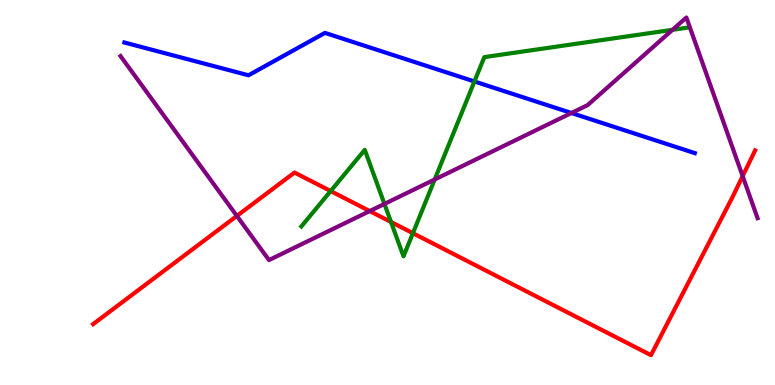[{'lines': ['blue', 'red'], 'intersections': []}, {'lines': ['green', 'red'], 'intersections': [{'x': 4.27, 'y': 5.04}, {'x': 5.05, 'y': 4.23}, {'x': 5.33, 'y': 3.94}]}, {'lines': ['purple', 'red'], 'intersections': [{'x': 3.06, 'y': 4.39}, {'x': 4.77, 'y': 4.52}, {'x': 9.58, 'y': 5.42}]}, {'lines': ['blue', 'green'], 'intersections': [{'x': 6.12, 'y': 7.88}]}, {'lines': ['blue', 'purple'], 'intersections': [{'x': 7.37, 'y': 7.06}]}, {'lines': ['green', 'purple'], 'intersections': [{'x': 4.96, 'y': 4.7}, {'x': 5.61, 'y': 5.34}, {'x': 8.68, 'y': 9.23}]}]